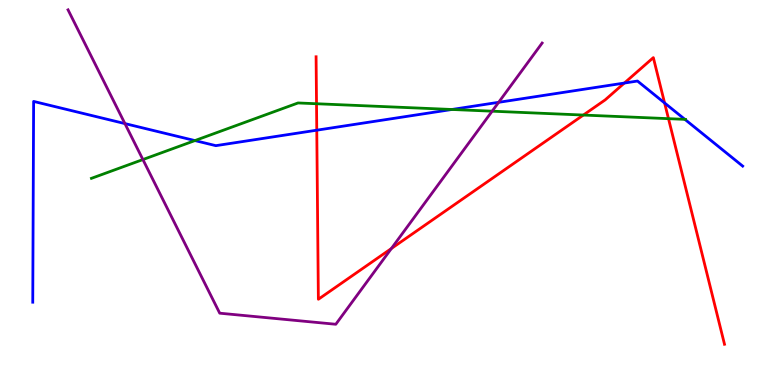[{'lines': ['blue', 'red'], 'intersections': [{'x': 4.09, 'y': 6.62}, {'x': 8.06, 'y': 7.84}, {'x': 8.58, 'y': 7.33}]}, {'lines': ['green', 'red'], 'intersections': [{'x': 4.08, 'y': 7.31}, {'x': 7.53, 'y': 7.01}, {'x': 8.63, 'y': 6.92}]}, {'lines': ['purple', 'red'], 'intersections': [{'x': 5.05, 'y': 3.55}]}, {'lines': ['blue', 'green'], 'intersections': [{'x': 2.52, 'y': 6.35}, {'x': 5.83, 'y': 7.16}, {'x': 8.84, 'y': 6.9}]}, {'lines': ['blue', 'purple'], 'intersections': [{'x': 1.61, 'y': 6.79}, {'x': 6.43, 'y': 7.34}]}, {'lines': ['green', 'purple'], 'intersections': [{'x': 1.84, 'y': 5.86}, {'x': 6.35, 'y': 7.11}]}]